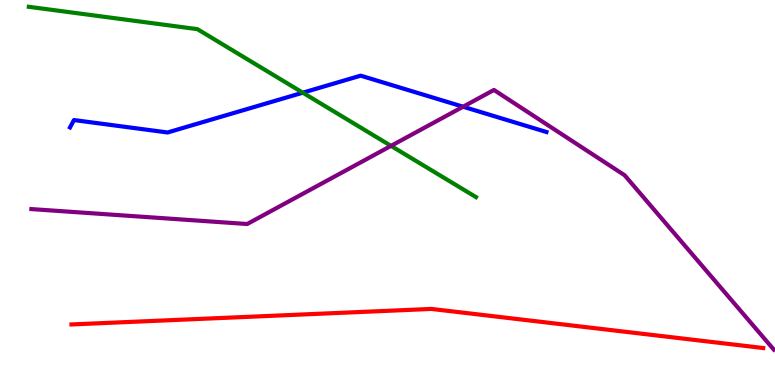[{'lines': ['blue', 'red'], 'intersections': []}, {'lines': ['green', 'red'], 'intersections': []}, {'lines': ['purple', 'red'], 'intersections': []}, {'lines': ['blue', 'green'], 'intersections': [{'x': 3.91, 'y': 7.59}]}, {'lines': ['blue', 'purple'], 'intersections': [{'x': 5.98, 'y': 7.23}]}, {'lines': ['green', 'purple'], 'intersections': [{'x': 5.05, 'y': 6.21}]}]